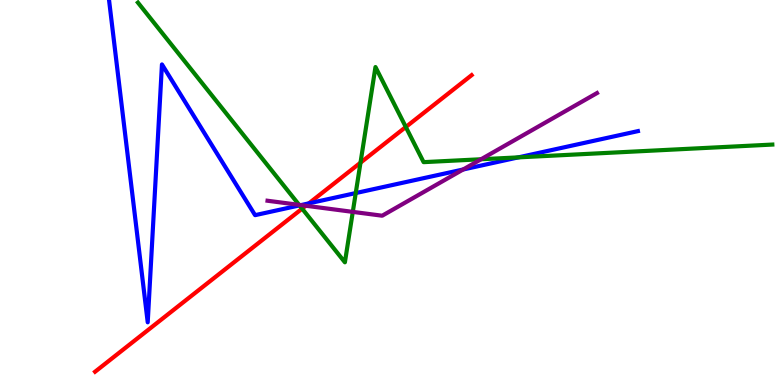[{'lines': ['blue', 'red'], 'intersections': [{'x': 3.99, 'y': 4.72}]}, {'lines': ['green', 'red'], 'intersections': [{'x': 3.9, 'y': 4.58}, {'x': 4.65, 'y': 5.77}, {'x': 5.24, 'y': 6.7}]}, {'lines': ['purple', 'red'], 'intersections': [{'x': 3.95, 'y': 4.66}]}, {'lines': ['blue', 'green'], 'intersections': [{'x': 3.87, 'y': 4.66}, {'x': 4.59, 'y': 4.99}, {'x': 6.69, 'y': 5.91}]}, {'lines': ['blue', 'purple'], 'intersections': [{'x': 3.88, 'y': 4.67}, {'x': 5.98, 'y': 5.6}]}, {'lines': ['green', 'purple'], 'intersections': [{'x': 3.86, 'y': 4.68}, {'x': 4.55, 'y': 4.5}, {'x': 6.21, 'y': 5.86}]}]